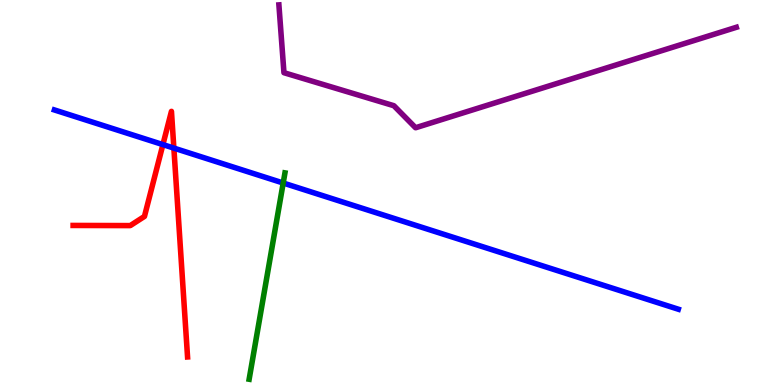[{'lines': ['blue', 'red'], 'intersections': [{'x': 2.1, 'y': 6.24}, {'x': 2.24, 'y': 6.15}]}, {'lines': ['green', 'red'], 'intersections': []}, {'lines': ['purple', 'red'], 'intersections': []}, {'lines': ['blue', 'green'], 'intersections': [{'x': 3.65, 'y': 5.25}]}, {'lines': ['blue', 'purple'], 'intersections': []}, {'lines': ['green', 'purple'], 'intersections': []}]